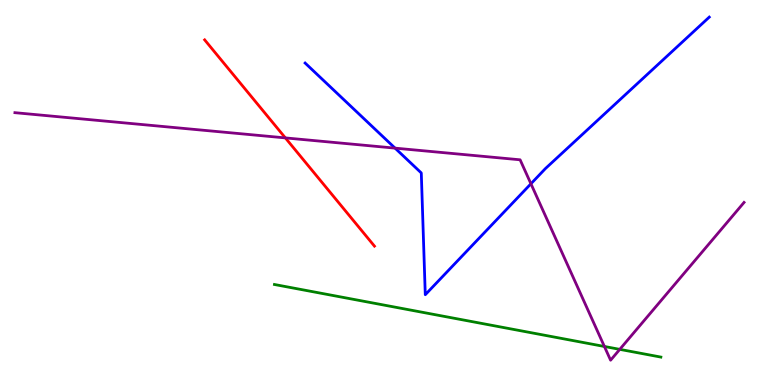[{'lines': ['blue', 'red'], 'intersections': []}, {'lines': ['green', 'red'], 'intersections': []}, {'lines': ['purple', 'red'], 'intersections': [{'x': 3.68, 'y': 6.42}]}, {'lines': ['blue', 'green'], 'intersections': []}, {'lines': ['blue', 'purple'], 'intersections': [{'x': 5.1, 'y': 6.15}, {'x': 6.85, 'y': 5.23}]}, {'lines': ['green', 'purple'], 'intersections': [{'x': 7.8, 'y': 1.0}, {'x': 8.0, 'y': 0.926}]}]